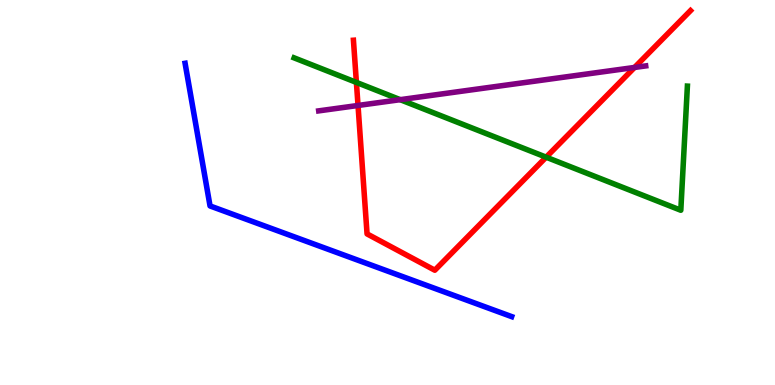[{'lines': ['blue', 'red'], 'intersections': []}, {'lines': ['green', 'red'], 'intersections': [{'x': 4.6, 'y': 7.86}, {'x': 7.05, 'y': 5.92}]}, {'lines': ['purple', 'red'], 'intersections': [{'x': 4.62, 'y': 7.26}, {'x': 8.19, 'y': 8.25}]}, {'lines': ['blue', 'green'], 'intersections': []}, {'lines': ['blue', 'purple'], 'intersections': []}, {'lines': ['green', 'purple'], 'intersections': [{'x': 5.16, 'y': 7.41}]}]